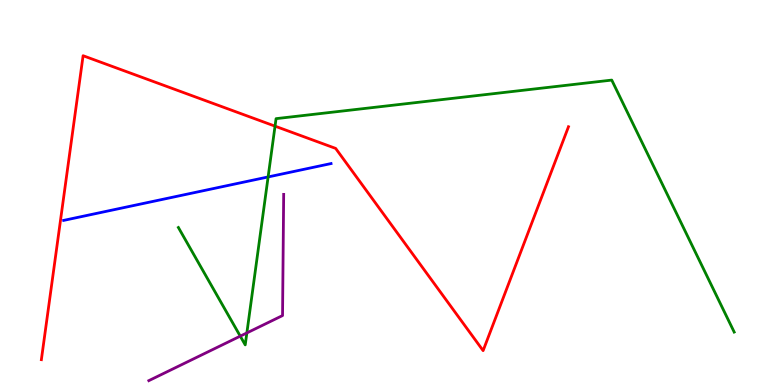[{'lines': ['blue', 'red'], 'intersections': []}, {'lines': ['green', 'red'], 'intersections': [{'x': 3.55, 'y': 6.72}]}, {'lines': ['purple', 'red'], 'intersections': []}, {'lines': ['blue', 'green'], 'intersections': [{'x': 3.46, 'y': 5.4}]}, {'lines': ['blue', 'purple'], 'intersections': []}, {'lines': ['green', 'purple'], 'intersections': [{'x': 3.1, 'y': 1.27}, {'x': 3.19, 'y': 1.35}]}]